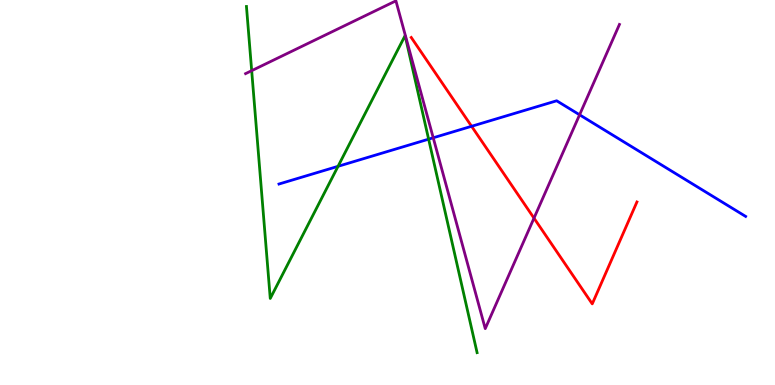[{'lines': ['blue', 'red'], 'intersections': [{'x': 6.09, 'y': 6.72}]}, {'lines': ['green', 'red'], 'intersections': []}, {'lines': ['purple', 'red'], 'intersections': [{'x': 6.89, 'y': 4.33}]}, {'lines': ['blue', 'green'], 'intersections': [{'x': 4.36, 'y': 5.68}, {'x': 5.53, 'y': 6.39}]}, {'lines': ['blue', 'purple'], 'intersections': [{'x': 5.59, 'y': 6.42}, {'x': 7.48, 'y': 7.02}]}, {'lines': ['green', 'purple'], 'intersections': [{'x': 3.25, 'y': 8.16}]}]